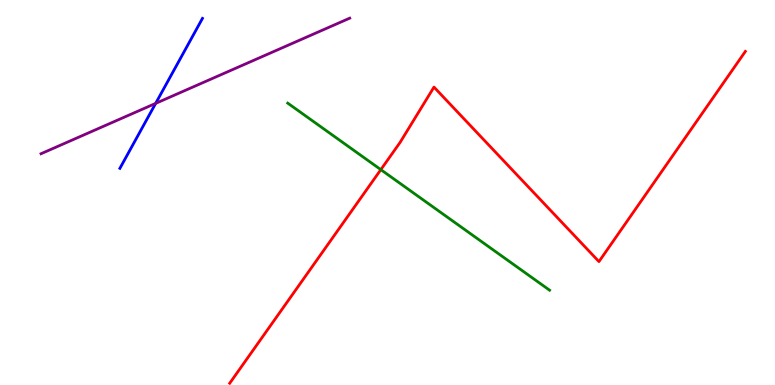[{'lines': ['blue', 'red'], 'intersections': []}, {'lines': ['green', 'red'], 'intersections': [{'x': 4.91, 'y': 5.59}]}, {'lines': ['purple', 'red'], 'intersections': []}, {'lines': ['blue', 'green'], 'intersections': []}, {'lines': ['blue', 'purple'], 'intersections': [{'x': 2.01, 'y': 7.31}]}, {'lines': ['green', 'purple'], 'intersections': []}]